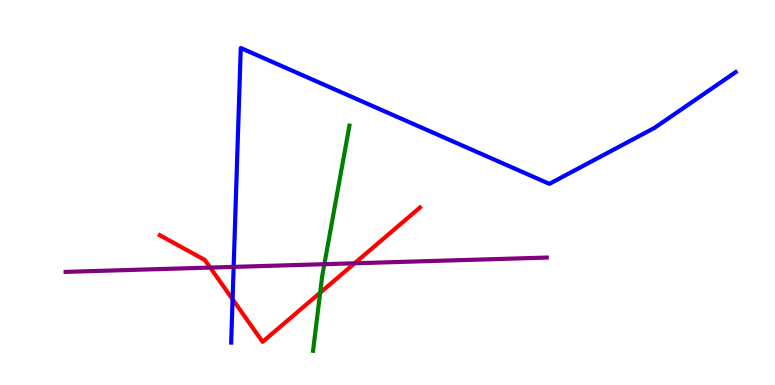[{'lines': ['blue', 'red'], 'intersections': [{'x': 3.0, 'y': 2.23}]}, {'lines': ['green', 'red'], 'intersections': [{'x': 4.13, 'y': 2.4}]}, {'lines': ['purple', 'red'], 'intersections': [{'x': 2.71, 'y': 3.05}, {'x': 4.58, 'y': 3.16}]}, {'lines': ['blue', 'green'], 'intersections': []}, {'lines': ['blue', 'purple'], 'intersections': [{'x': 3.01, 'y': 3.07}]}, {'lines': ['green', 'purple'], 'intersections': [{'x': 4.19, 'y': 3.14}]}]